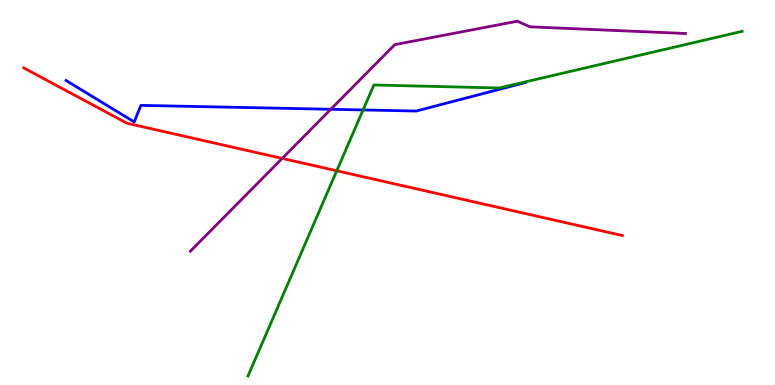[{'lines': ['blue', 'red'], 'intersections': []}, {'lines': ['green', 'red'], 'intersections': [{'x': 4.35, 'y': 5.56}]}, {'lines': ['purple', 'red'], 'intersections': [{'x': 3.64, 'y': 5.89}]}, {'lines': ['blue', 'green'], 'intersections': [{'x': 4.68, 'y': 7.14}]}, {'lines': ['blue', 'purple'], 'intersections': [{'x': 4.27, 'y': 7.16}]}, {'lines': ['green', 'purple'], 'intersections': []}]